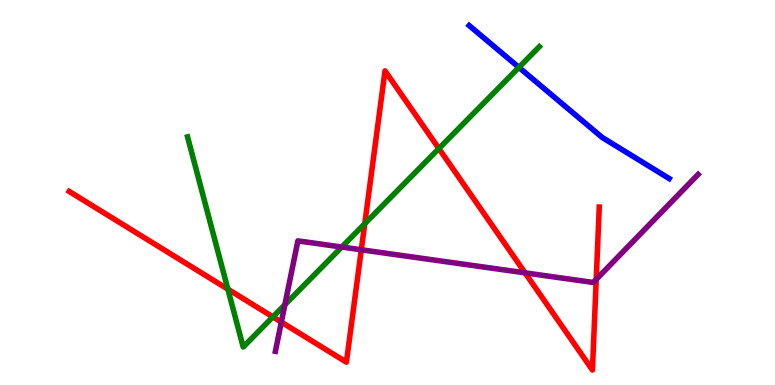[{'lines': ['blue', 'red'], 'intersections': []}, {'lines': ['green', 'red'], 'intersections': [{'x': 2.94, 'y': 2.49}, {'x': 3.52, 'y': 1.77}, {'x': 4.71, 'y': 4.19}, {'x': 5.66, 'y': 6.14}]}, {'lines': ['purple', 'red'], 'intersections': [{'x': 3.63, 'y': 1.63}, {'x': 4.66, 'y': 3.51}, {'x': 6.77, 'y': 2.91}, {'x': 7.69, 'y': 2.74}]}, {'lines': ['blue', 'green'], 'intersections': [{'x': 6.7, 'y': 8.25}]}, {'lines': ['blue', 'purple'], 'intersections': []}, {'lines': ['green', 'purple'], 'intersections': [{'x': 3.68, 'y': 2.09}, {'x': 4.41, 'y': 3.58}]}]